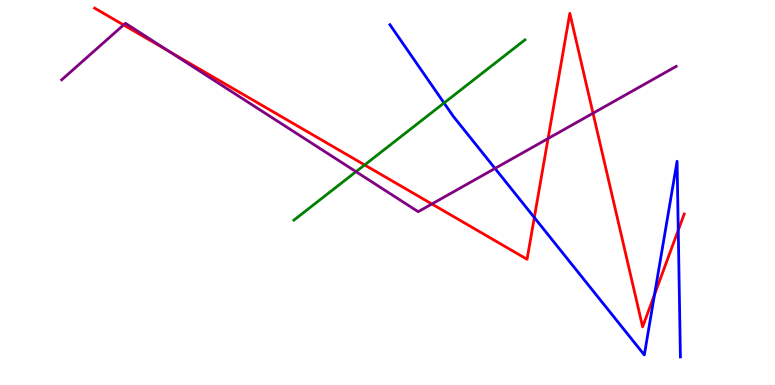[{'lines': ['blue', 'red'], 'intersections': [{'x': 6.89, 'y': 4.35}, {'x': 8.45, 'y': 2.35}, {'x': 8.75, 'y': 4.02}]}, {'lines': ['green', 'red'], 'intersections': [{'x': 4.7, 'y': 5.72}]}, {'lines': ['purple', 'red'], 'intersections': [{'x': 1.59, 'y': 9.35}, {'x': 2.18, 'y': 8.66}, {'x': 5.57, 'y': 4.7}, {'x': 7.07, 'y': 6.4}, {'x': 7.65, 'y': 7.06}]}, {'lines': ['blue', 'green'], 'intersections': [{'x': 5.73, 'y': 7.33}]}, {'lines': ['blue', 'purple'], 'intersections': [{'x': 6.39, 'y': 5.63}]}, {'lines': ['green', 'purple'], 'intersections': [{'x': 4.59, 'y': 5.54}]}]